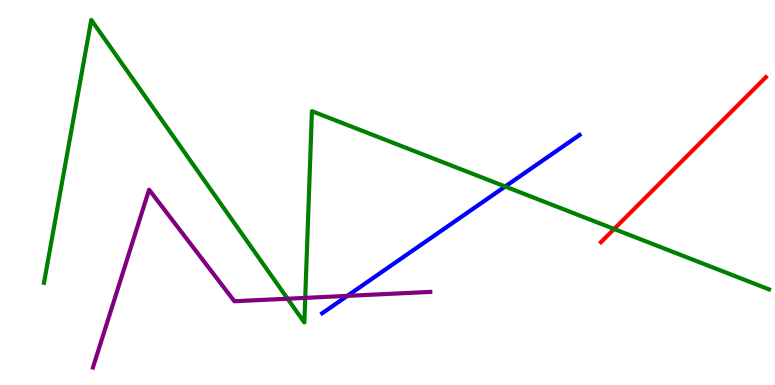[{'lines': ['blue', 'red'], 'intersections': []}, {'lines': ['green', 'red'], 'intersections': [{'x': 7.92, 'y': 4.05}]}, {'lines': ['purple', 'red'], 'intersections': []}, {'lines': ['blue', 'green'], 'intersections': [{'x': 6.52, 'y': 5.16}]}, {'lines': ['blue', 'purple'], 'intersections': [{'x': 4.48, 'y': 2.32}]}, {'lines': ['green', 'purple'], 'intersections': [{'x': 3.71, 'y': 2.24}, {'x': 3.94, 'y': 2.26}]}]